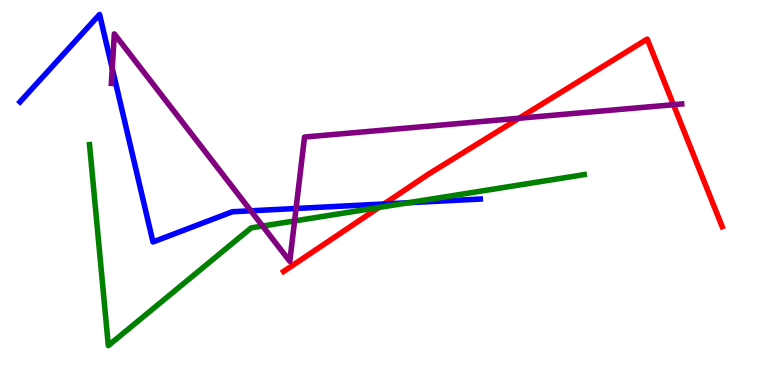[{'lines': ['blue', 'red'], 'intersections': [{'x': 4.96, 'y': 4.7}]}, {'lines': ['green', 'red'], 'intersections': [{'x': 4.89, 'y': 4.61}]}, {'lines': ['purple', 'red'], 'intersections': [{'x': 6.7, 'y': 6.93}, {'x': 8.69, 'y': 7.28}]}, {'lines': ['blue', 'green'], 'intersections': [{'x': 5.27, 'y': 4.73}]}, {'lines': ['blue', 'purple'], 'intersections': [{'x': 1.45, 'y': 8.22}, {'x': 3.24, 'y': 4.52}, {'x': 3.82, 'y': 4.58}]}, {'lines': ['green', 'purple'], 'intersections': [{'x': 3.39, 'y': 4.13}, {'x': 3.8, 'y': 4.26}]}]